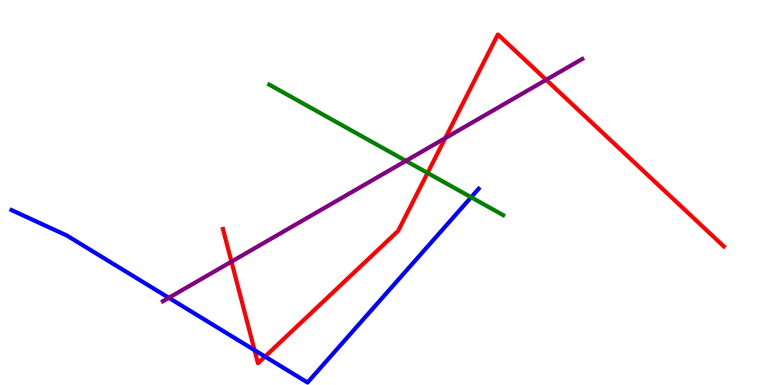[{'lines': ['blue', 'red'], 'intersections': [{'x': 3.28, 'y': 0.905}, {'x': 3.42, 'y': 0.738}]}, {'lines': ['green', 'red'], 'intersections': [{'x': 5.52, 'y': 5.51}]}, {'lines': ['purple', 'red'], 'intersections': [{'x': 2.99, 'y': 3.2}, {'x': 5.75, 'y': 6.41}, {'x': 7.05, 'y': 7.93}]}, {'lines': ['blue', 'green'], 'intersections': [{'x': 6.08, 'y': 4.88}]}, {'lines': ['blue', 'purple'], 'intersections': [{'x': 2.18, 'y': 2.26}]}, {'lines': ['green', 'purple'], 'intersections': [{'x': 5.24, 'y': 5.82}]}]